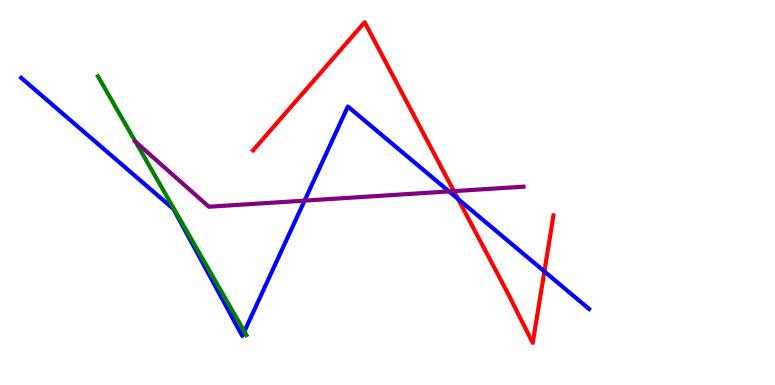[{'lines': ['blue', 'red'], 'intersections': [{'x': 5.91, 'y': 4.83}, {'x': 7.02, 'y': 2.95}]}, {'lines': ['green', 'red'], 'intersections': []}, {'lines': ['purple', 'red'], 'intersections': [{'x': 5.86, 'y': 5.04}]}, {'lines': ['blue', 'green'], 'intersections': [{'x': 3.15, 'y': 1.39}]}, {'lines': ['blue', 'purple'], 'intersections': [{'x': 3.93, 'y': 4.79}, {'x': 5.79, 'y': 5.03}]}, {'lines': ['green', 'purple'], 'intersections': [{'x': 1.75, 'y': 6.32}]}]